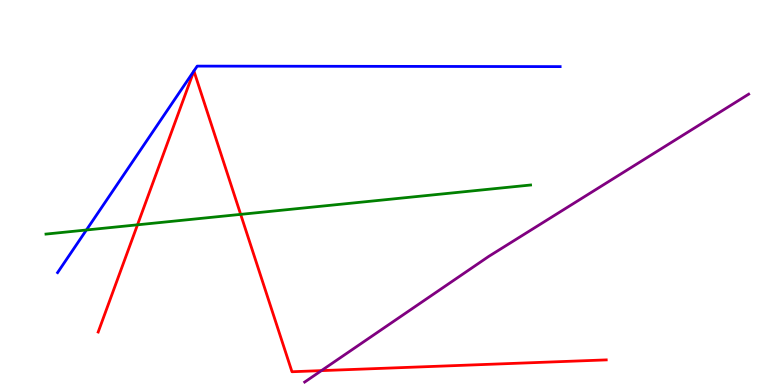[{'lines': ['blue', 'red'], 'intersections': [{'x': 2.5, 'y': 8.15}, {'x': 2.5, 'y': 8.16}]}, {'lines': ['green', 'red'], 'intersections': [{'x': 1.77, 'y': 4.16}, {'x': 3.11, 'y': 4.43}]}, {'lines': ['purple', 'red'], 'intersections': [{'x': 4.15, 'y': 0.373}]}, {'lines': ['blue', 'green'], 'intersections': [{'x': 1.11, 'y': 4.03}]}, {'lines': ['blue', 'purple'], 'intersections': []}, {'lines': ['green', 'purple'], 'intersections': []}]